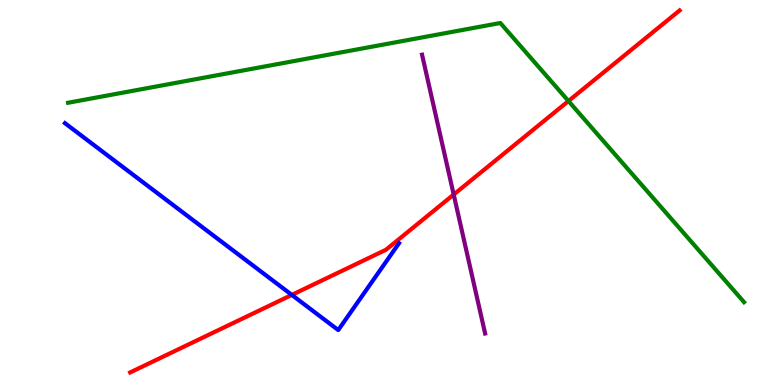[{'lines': ['blue', 'red'], 'intersections': [{'x': 3.77, 'y': 2.34}]}, {'lines': ['green', 'red'], 'intersections': [{'x': 7.33, 'y': 7.38}]}, {'lines': ['purple', 'red'], 'intersections': [{'x': 5.85, 'y': 4.95}]}, {'lines': ['blue', 'green'], 'intersections': []}, {'lines': ['blue', 'purple'], 'intersections': []}, {'lines': ['green', 'purple'], 'intersections': []}]